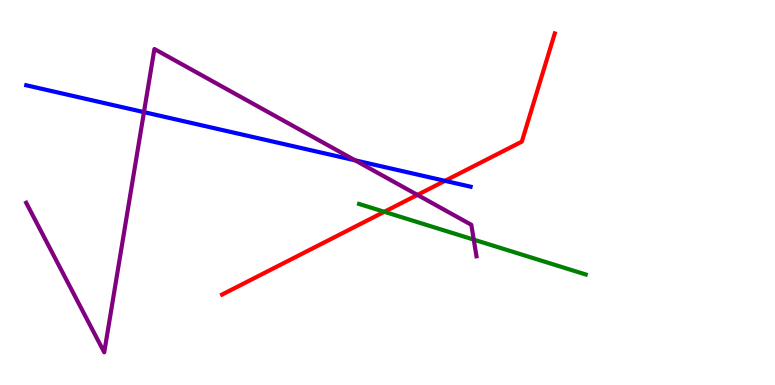[{'lines': ['blue', 'red'], 'intersections': [{'x': 5.74, 'y': 5.3}]}, {'lines': ['green', 'red'], 'intersections': [{'x': 4.96, 'y': 4.5}]}, {'lines': ['purple', 'red'], 'intersections': [{'x': 5.39, 'y': 4.94}]}, {'lines': ['blue', 'green'], 'intersections': []}, {'lines': ['blue', 'purple'], 'intersections': [{'x': 1.86, 'y': 7.09}, {'x': 4.58, 'y': 5.84}]}, {'lines': ['green', 'purple'], 'intersections': [{'x': 6.11, 'y': 3.78}]}]